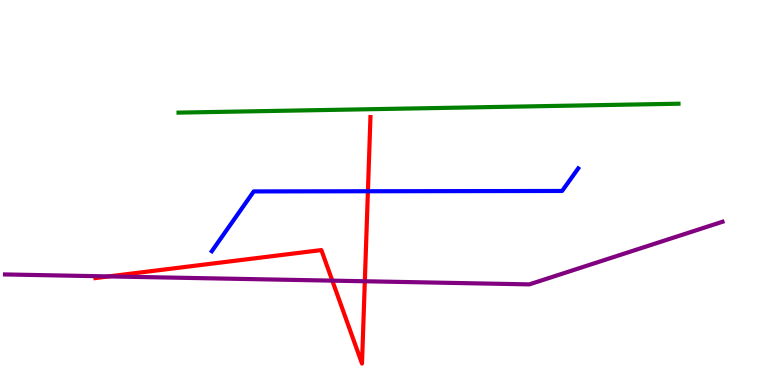[{'lines': ['blue', 'red'], 'intersections': [{'x': 4.75, 'y': 5.03}]}, {'lines': ['green', 'red'], 'intersections': []}, {'lines': ['purple', 'red'], 'intersections': [{'x': 1.4, 'y': 2.82}, {'x': 4.29, 'y': 2.71}, {'x': 4.71, 'y': 2.69}]}, {'lines': ['blue', 'green'], 'intersections': []}, {'lines': ['blue', 'purple'], 'intersections': []}, {'lines': ['green', 'purple'], 'intersections': []}]